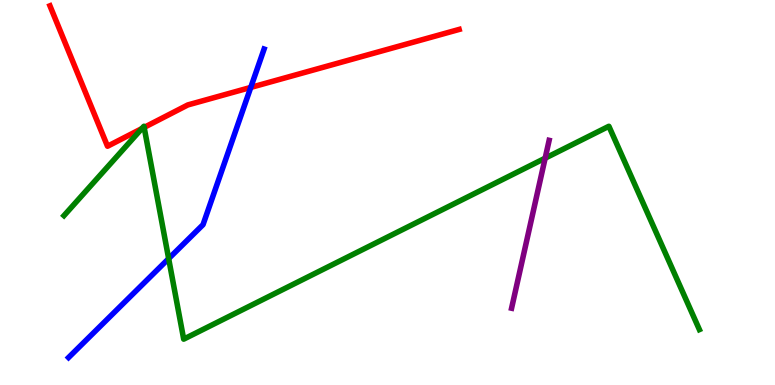[{'lines': ['blue', 'red'], 'intersections': [{'x': 3.24, 'y': 7.73}]}, {'lines': ['green', 'red'], 'intersections': [{'x': 1.83, 'y': 6.66}, {'x': 1.86, 'y': 6.69}]}, {'lines': ['purple', 'red'], 'intersections': []}, {'lines': ['blue', 'green'], 'intersections': [{'x': 2.18, 'y': 3.28}]}, {'lines': ['blue', 'purple'], 'intersections': []}, {'lines': ['green', 'purple'], 'intersections': [{'x': 7.03, 'y': 5.89}]}]